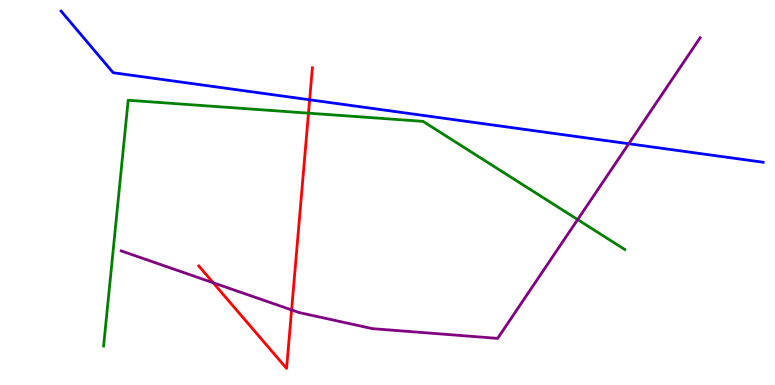[{'lines': ['blue', 'red'], 'intersections': [{'x': 4.0, 'y': 7.41}]}, {'lines': ['green', 'red'], 'intersections': [{'x': 3.98, 'y': 7.06}]}, {'lines': ['purple', 'red'], 'intersections': [{'x': 2.75, 'y': 2.66}, {'x': 3.76, 'y': 1.95}]}, {'lines': ['blue', 'green'], 'intersections': []}, {'lines': ['blue', 'purple'], 'intersections': [{'x': 8.11, 'y': 6.27}]}, {'lines': ['green', 'purple'], 'intersections': [{'x': 7.45, 'y': 4.3}]}]